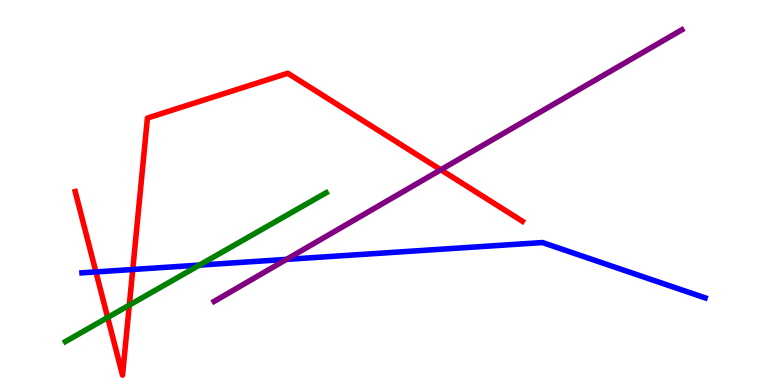[{'lines': ['blue', 'red'], 'intersections': [{'x': 1.24, 'y': 2.94}, {'x': 1.71, 'y': 3.0}]}, {'lines': ['green', 'red'], 'intersections': [{'x': 1.39, 'y': 1.75}, {'x': 1.67, 'y': 2.07}]}, {'lines': ['purple', 'red'], 'intersections': [{'x': 5.69, 'y': 5.59}]}, {'lines': ['blue', 'green'], 'intersections': [{'x': 2.57, 'y': 3.11}]}, {'lines': ['blue', 'purple'], 'intersections': [{'x': 3.7, 'y': 3.26}]}, {'lines': ['green', 'purple'], 'intersections': []}]